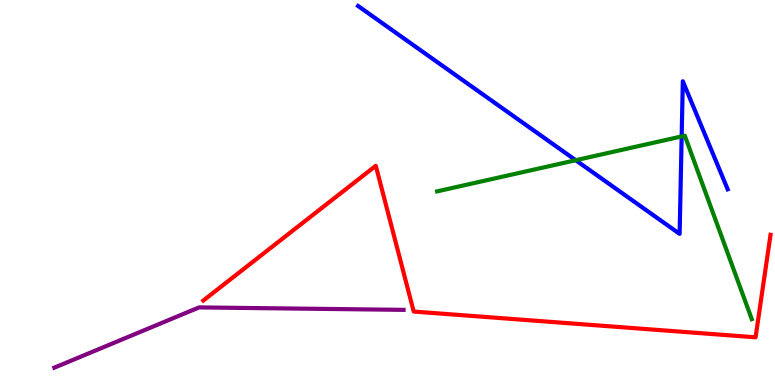[{'lines': ['blue', 'red'], 'intersections': []}, {'lines': ['green', 'red'], 'intersections': []}, {'lines': ['purple', 'red'], 'intersections': []}, {'lines': ['blue', 'green'], 'intersections': [{'x': 7.43, 'y': 5.84}, {'x': 8.8, 'y': 6.46}]}, {'lines': ['blue', 'purple'], 'intersections': []}, {'lines': ['green', 'purple'], 'intersections': []}]